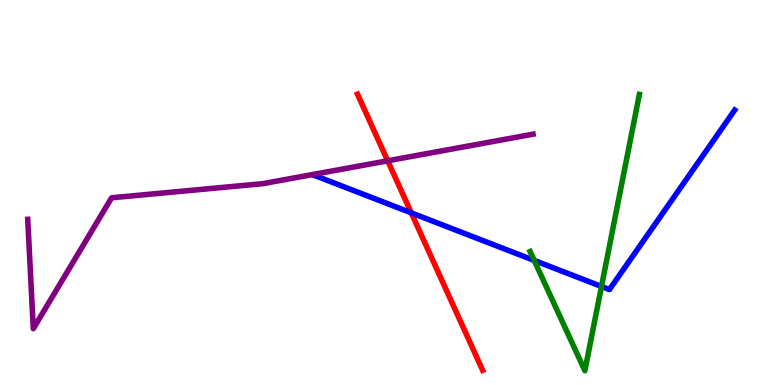[{'lines': ['blue', 'red'], 'intersections': [{'x': 5.31, 'y': 4.47}]}, {'lines': ['green', 'red'], 'intersections': []}, {'lines': ['purple', 'red'], 'intersections': [{'x': 5.0, 'y': 5.82}]}, {'lines': ['blue', 'green'], 'intersections': [{'x': 6.89, 'y': 3.24}, {'x': 7.76, 'y': 2.56}]}, {'lines': ['blue', 'purple'], 'intersections': []}, {'lines': ['green', 'purple'], 'intersections': []}]